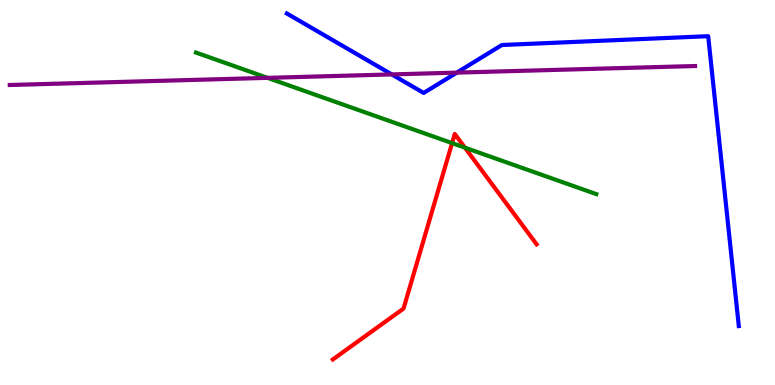[{'lines': ['blue', 'red'], 'intersections': []}, {'lines': ['green', 'red'], 'intersections': [{'x': 5.83, 'y': 6.28}, {'x': 6.0, 'y': 6.16}]}, {'lines': ['purple', 'red'], 'intersections': []}, {'lines': ['blue', 'green'], 'intersections': []}, {'lines': ['blue', 'purple'], 'intersections': [{'x': 5.06, 'y': 8.07}, {'x': 5.89, 'y': 8.11}]}, {'lines': ['green', 'purple'], 'intersections': [{'x': 3.45, 'y': 7.98}]}]